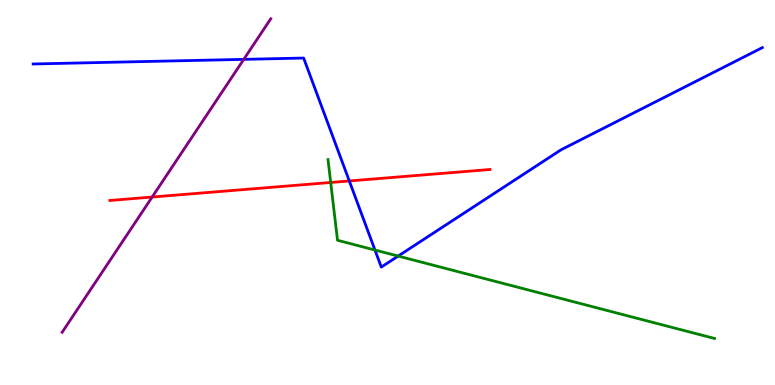[{'lines': ['blue', 'red'], 'intersections': [{'x': 4.51, 'y': 5.3}]}, {'lines': ['green', 'red'], 'intersections': [{'x': 4.27, 'y': 5.26}]}, {'lines': ['purple', 'red'], 'intersections': [{'x': 1.96, 'y': 4.88}]}, {'lines': ['blue', 'green'], 'intersections': [{'x': 4.84, 'y': 3.51}, {'x': 5.14, 'y': 3.35}]}, {'lines': ['blue', 'purple'], 'intersections': [{'x': 3.15, 'y': 8.46}]}, {'lines': ['green', 'purple'], 'intersections': []}]